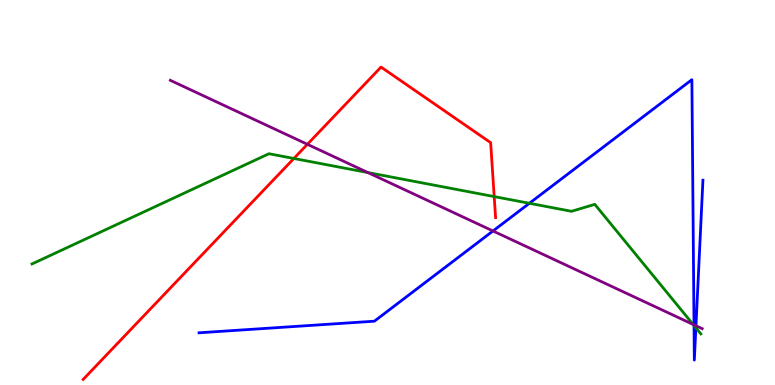[{'lines': ['blue', 'red'], 'intersections': []}, {'lines': ['green', 'red'], 'intersections': [{'x': 3.79, 'y': 5.88}, {'x': 6.38, 'y': 4.89}]}, {'lines': ['purple', 'red'], 'intersections': [{'x': 3.97, 'y': 6.25}]}, {'lines': ['blue', 'green'], 'intersections': [{'x': 6.83, 'y': 4.72}, {'x': 8.96, 'y': 1.54}, {'x': 8.98, 'y': 1.49}]}, {'lines': ['blue', 'purple'], 'intersections': [{'x': 6.36, 'y': 4.0}, {'x': 8.96, 'y': 1.56}, {'x': 8.98, 'y': 1.54}]}, {'lines': ['green', 'purple'], 'intersections': [{'x': 4.75, 'y': 5.52}, {'x': 8.94, 'y': 1.57}]}]